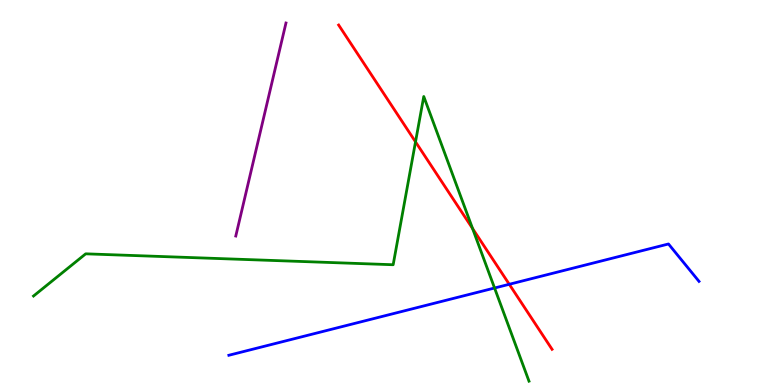[{'lines': ['blue', 'red'], 'intersections': [{'x': 6.57, 'y': 2.62}]}, {'lines': ['green', 'red'], 'intersections': [{'x': 5.36, 'y': 6.32}, {'x': 6.1, 'y': 4.06}]}, {'lines': ['purple', 'red'], 'intersections': []}, {'lines': ['blue', 'green'], 'intersections': [{'x': 6.38, 'y': 2.52}]}, {'lines': ['blue', 'purple'], 'intersections': []}, {'lines': ['green', 'purple'], 'intersections': []}]